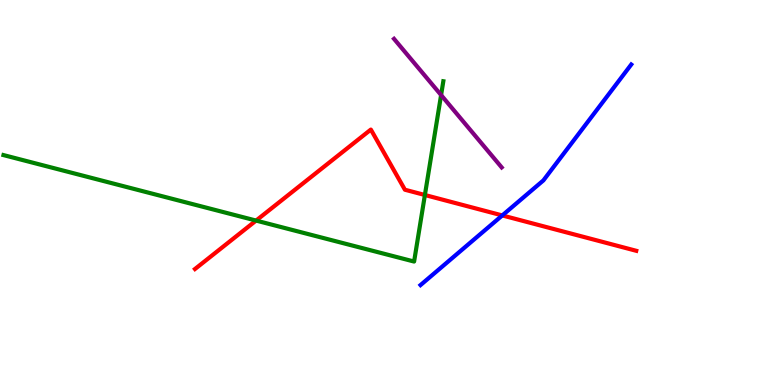[{'lines': ['blue', 'red'], 'intersections': [{'x': 6.48, 'y': 4.4}]}, {'lines': ['green', 'red'], 'intersections': [{'x': 3.3, 'y': 4.27}, {'x': 5.48, 'y': 4.94}]}, {'lines': ['purple', 'red'], 'intersections': []}, {'lines': ['blue', 'green'], 'intersections': []}, {'lines': ['blue', 'purple'], 'intersections': []}, {'lines': ['green', 'purple'], 'intersections': [{'x': 5.69, 'y': 7.53}]}]